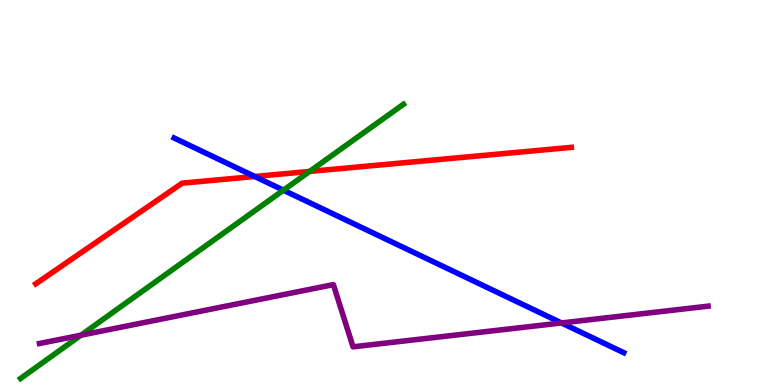[{'lines': ['blue', 'red'], 'intersections': [{'x': 3.29, 'y': 5.42}]}, {'lines': ['green', 'red'], 'intersections': [{'x': 4.0, 'y': 5.55}]}, {'lines': ['purple', 'red'], 'intersections': []}, {'lines': ['blue', 'green'], 'intersections': [{'x': 3.66, 'y': 5.06}]}, {'lines': ['blue', 'purple'], 'intersections': [{'x': 7.25, 'y': 1.61}]}, {'lines': ['green', 'purple'], 'intersections': [{'x': 1.04, 'y': 1.29}]}]